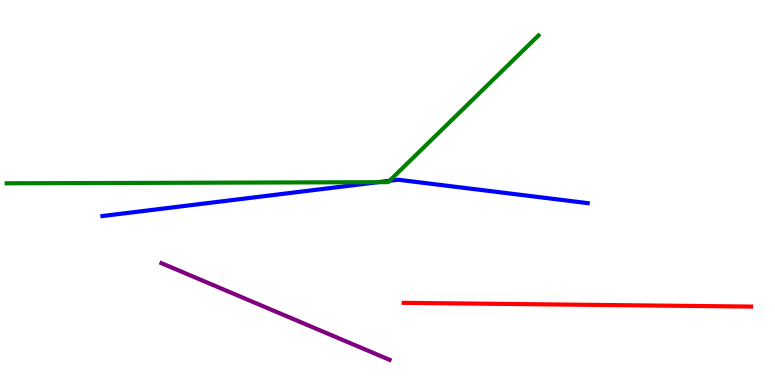[{'lines': ['blue', 'red'], 'intersections': []}, {'lines': ['green', 'red'], 'intersections': []}, {'lines': ['purple', 'red'], 'intersections': []}, {'lines': ['blue', 'green'], 'intersections': [{'x': 4.88, 'y': 5.27}, {'x': 5.03, 'y': 5.3}]}, {'lines': ['blue', 'purple'], 'intersections': []}, {'lines': ['green', 'purple'], 'intersections': []}]